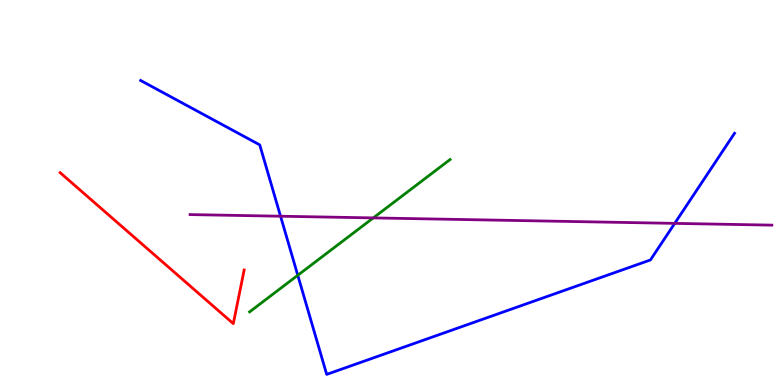[{'lines': ['blue', 'red'], 'intersections': []}, {'lines': ['green', 'red'], 'intersections': []}, {'lines': ['purple', 'red'], 'intersections': []}, {'lines': ['blue', 'green'], 'intersections': [{'x': 3.84, 'y': 2.85}]}, {'lines': ['blue', 'purple'], 'intersections': [{'x': 3.62, 'y': 4.38}, {'x': 8.71, 'y': 4.2}]}, {'lines': ['green', 'purple'], 'intersections': [{'x': 4.82, 'y': 4.34}]}]